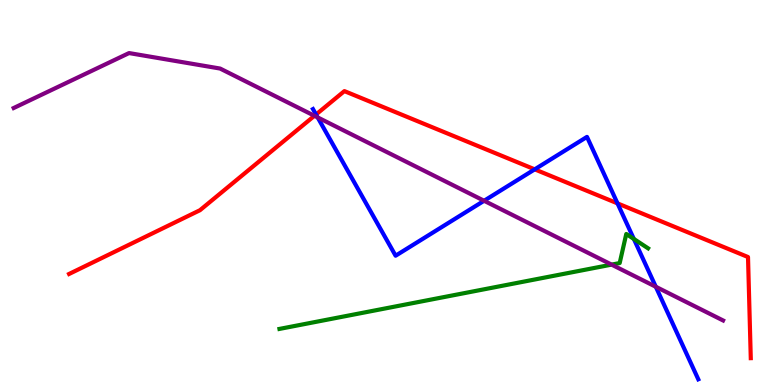[{'lines': ['blue', 'red'], 'intersections': [{'x': 4.08, 'y': 7.03}, {'x': 6.9, 'y': 5.6}, {'x': 7.97, 'y': 4.72}]}, {'lines': ['green', 'red'], 'intersections': []}, {'lines': ['purple', 'red'], 'intersections': [{'x': 4.06, 'y': 6.99}]}, {'lines': ['blue', 'green'], 'intersections': [{'x': 8.18, 'y': 3.79}]}, {'lines': ['blue', 'purple'], 'intersections': [{'x': 4.1, 'y': 6.95}, {'x': 6.25, 'y': 4.79}, {'x': 8.46, 'y': 2.55}]}, {'lines': ['green', 'purple'], 'intersections': [{'x': 7.89, 'y': 3.13}]}]